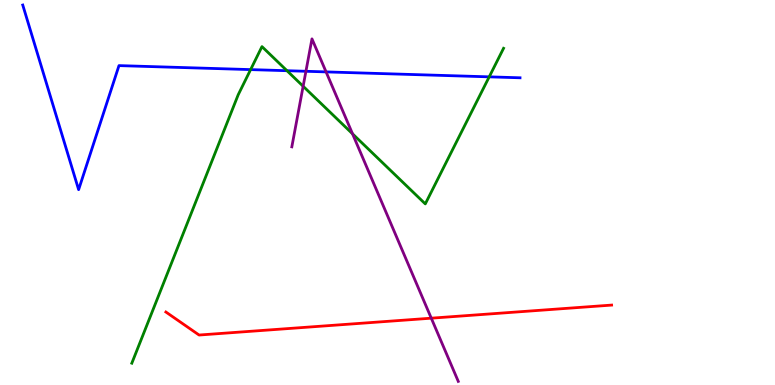[{'lines': ['blue', 'red'], 'intersections': []}, {'lines': ['green', 'red'], 'intersections': []}, {'lines': ['purple', 'red'], 'intersections': [{'x': 5.56, 'y': 1.74}]}, {'lines': ['blue', 'green'], 'intersections': [{'x': 3.23, 'y': 8.19}, {'x': 3.7, 'y': 8.16}, {'x': 6.31, 'y': 8.0}]}, {'lines': ['blue', 'purple'], 'intersections': [{'x': 3.95, 'y': 8.15}, {'x': 4.21, 'y': 8.13}]}, {'lines': ['green', 'purple'], 'intersections': [{'x': 3.91, 'y': 7.76}, {'x': 4.55, 'y': 6.52}]}]